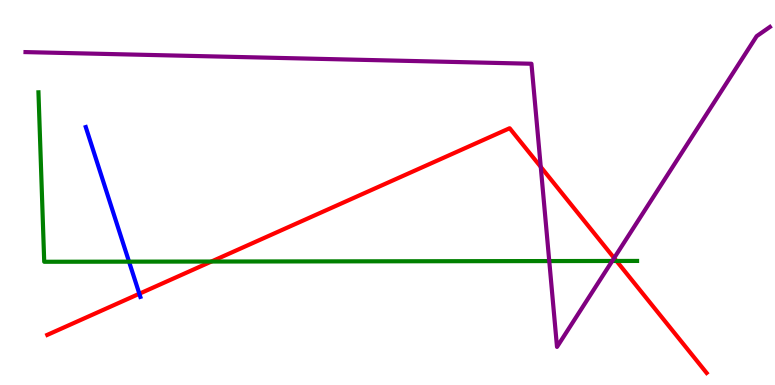[{'lines': ['blue', 'red'], 'intersections': [{'x': 1.8, 'y': 2.37}]}, {'lines': ['green', 'red'], 'intersections': [{'x': 2.73, 'y': 3.21}, {'x': 7.95, 'y': 3.22}]}, {'lines': ['purple', 'red'], 'intersections': [{'x': 6.98, 'y': 5.67}, {'x': 7.92, 'y': 3.3}]}, {'lines': ['blue', 'green'], 'intersections': [{'x': 1.66, 'y': 3.2}]}, {'lines': ['blue', 'purple'], 'intersections': []}, {'lines': ['green', 'purple'], 'intersections': [{'x': 7.09, 'y': 3.22}, {'x': 7.9, 'y': 3.22}]}]